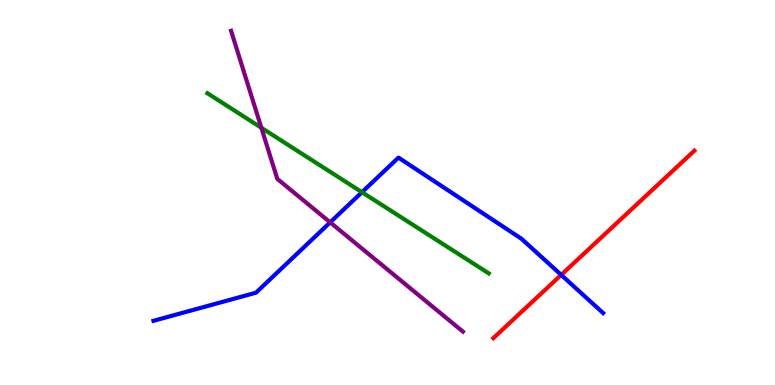[{'lines': ['blue', 'red'], 'intersections': [{'x': 7.24, 'y': 2.86}]}, {'lines': ['green', 'red'], 'intersections': []}, {'lines': ['purple', 'red'], 'intersections': []}, {'lines': ['blue', 'green'], 'intersections': [{'x': 4.67, 'y': 5.01}]}, {'lines': ['blue', 'purple'], 'intersections': [{'x': 4.26, 'y': 4.22}]}, {'lines': ['green', 'purple'], 'intersections': [{'x': 3.37, 'y': 6.68}]}]